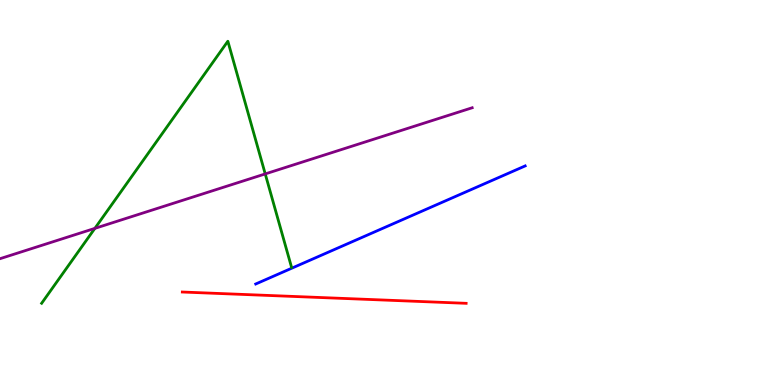[{'lines': ['blue', 'red'], 'intersections': []}, {'lines': ['green', 'red'], 'intersections': []}, {'lines': ['purple', 'red'], 'intersections': []}, {'lines': ['blue', 'green'], 'intersections': []}, {'lines': ['blue', 'purple'], 'intersections': []}, {'lines': ['green', 'purple'], 'intersections': [{'x': 1.22, 'y': 4.07}, {'x': 3.42, 'y': 5.48}]}]